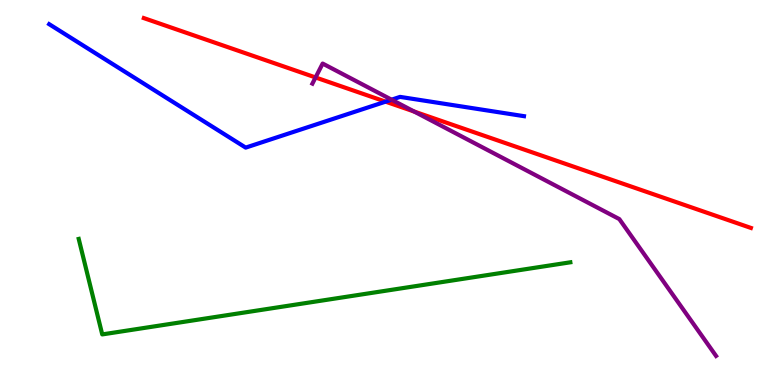[{'lines': ['blue', 'red'], 'intersections': [{'x': 4.98, 'y': 7.36}]}, {'lines': ['green', 'red'], 'intersections': []}, {'lines': ['purple', 'red'], 'intersections': [{'x': 4.07, 'y': 7.99}, {'x': 5.34, 'y': 7.1}]}, {'lines': ['blue', 'green'], 'intersections': []}, {'lines': ['blue', 'purple'], 'intersections': [{'x': 5.05, 'y': 7.41}]}, {'lines': ['green', 'purple'], 'intersections': []}]